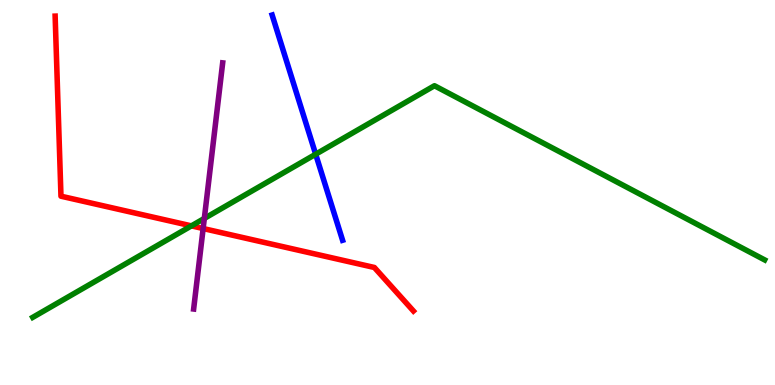[{'lines': ['blue', 'red'], 'intersections': []}, {'lines': ['green', 'red'], 'intersections': [{'x': 2.47, 'y': 4.13}]}, {'lines': ['purple', 'red'], 'intersections': [{'x': 2.62, 'y': 4.06}]}, {'lines': ['blue', 'green'], 'intersections': [{'x': 4.07, 'y': 5.99}]}, {'lines': ['blue', 'purple'], 'intersections': []}, {'lines': ['green', 'purple'], 'intersections': [{'x': 2.64, 'y': 4.33}]}]